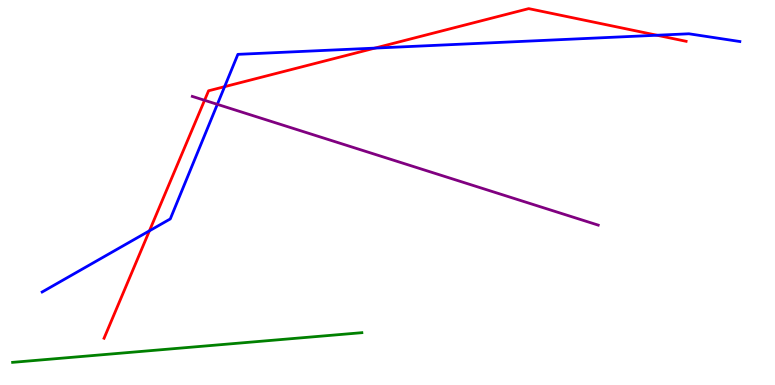[{'lines': ['blue', 'red'], 'intersections': [{'x': 1.93, 'y': 4.0}, {'x': 2.9, 'y': 7.75}, {'x': 4.84, 'y': 8.75}, {'x': 8.48, 'y': 9.08}]}, {'lines': ['green', 'red'], 'intersections': []}, {'lines': ['purple', 'red'], 'intersections': [{'x': 2.64, 'y': 7.4}]}, {'lines': ['blue', 'green'], 'intersections': []}, {'lines': ['blue', 'purple'], 'intersections': [{'x': 2.8, 'y': 7.29}]}, {'lines': ['green', 'purple'], 'intersections': []}]